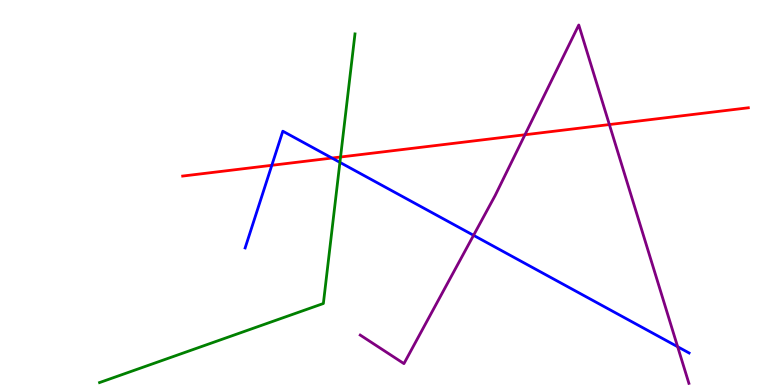[{'lines': ['blue', 'red'], 'intersections': [{'x': 3.51, 'y': 5.71}, {'x': 4.28, 'y': 5.9}]}, {'lines': ['green', 'red'], 'intersections': [{'x': 4.39, 'y': 5.92}]}, {'lines': ['purple', 'red'], 'intersections': [{'x': 6.77, 'y': 6.5}, {'x': 7.86, 'y': 6.76}]}, {'lines': ['blue', 'green'], 'intersections': [{'x': 4.39, 'y': 5.78}]}, {'lines': ['blue', 'purple'], 'intersections': [{'x': 6.11, 'y': 3.89}, {'x': 8.74, 'y': 0.994}]}, {'lines': ['green', 'purple'], 'intersections': []}]